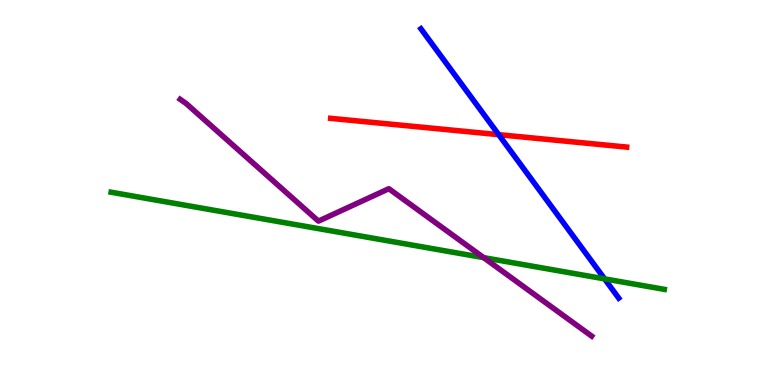[{'lines': ['blue', 'red'], 'intersections': [{'x': 6.43, 'y': 6.5}]}, {'lines': ['green', 'red'], 'intersections': []}, {'lines': ['purple', 'red'], 'intersections': []}, {'lines': ['blue', 'green'], 'intersections': [{'x': 7.8, 'y': 2.76}]}, {'lines': ['blue', 'purple'], 'intersections': []}, {'lines': ['green', 'purple'], 'intersections': [{'x': 6.24, 'y': 3.31}]}]